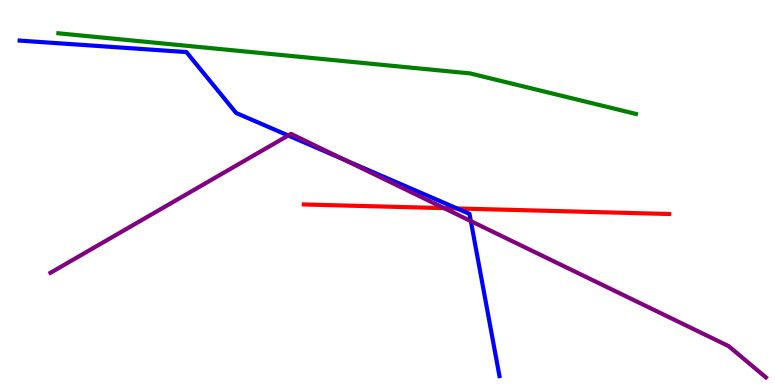[{'lines': ['blue', 'red'], 'intersections': [{'x': 5.9, 'y': 4.59}]}, {'lines': ['green', 'red'], 'intersections': []}, {'lines': ['purple', 'red'], 'intersections': [{'x': 5.73, 'y': 4.59}]}, {'lines': ['blue', 'green'], 'intersections': []}, {'lines': ['blue', 'purple'], 'intersections': [{'x': 3.72, 'y': 6.48}, {'x': 4.44, 'y': 5.85}, {'x': 6.08, 'y': 4.26}]}, {'lines': ['green', 'purple'], 'intersections': []}]